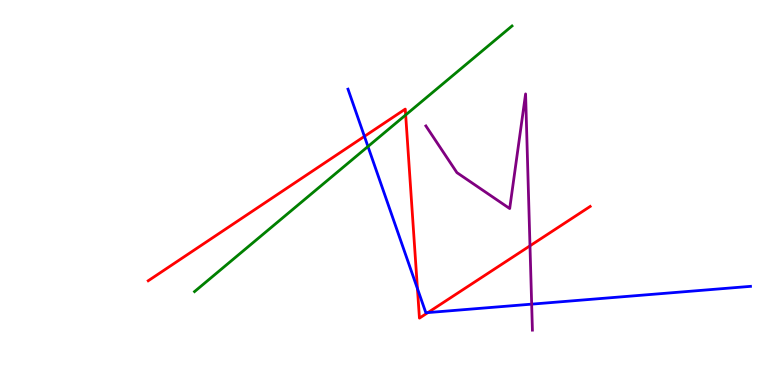[{'lines': ['blue', 'red'], 'intersections': [{'x': 4.7, 'y': 6.46}, {'x': 5.39, 'y': 2.5}, {'x': 5.52, 'y': 1.88}]}, {'lines': ['green', 'red'], 'intersections': [{'x': 5.23, 'y': 7.01}]}, {'lines': ['purple', 'red'], 'intersections': [{'x': 6.84, 'y': 3.61}]}, {'lines': ['blue', 'green'], 'intersections': [{'x': 4.75, 'y': 6.19}]}, {'lines': ['blue', 'purple'], 'intersections': [{'x': 6.86, 'y': 2.1}]}, {'lines': ['green', 'purple'], 'intersections': []}]